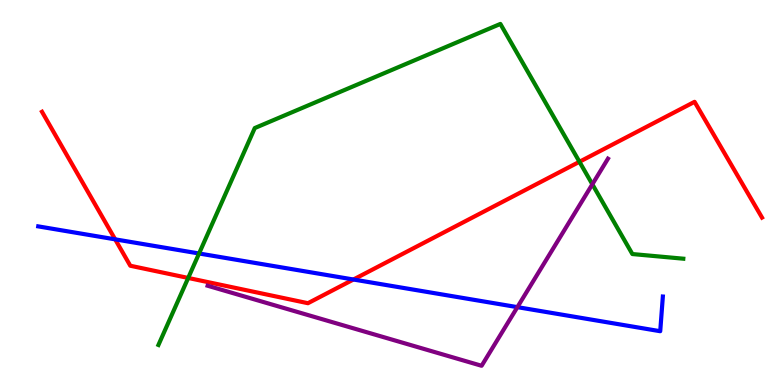[{'lines': ['blue', 'red'], 'intersections': [{'x': 1.49, 'y': 3.78}, {'x': 4.56, 'y': 2.74}]}, {'lines': ['green', 'red'], 'intersections': [{'x': 2.43, 'y': 2.78}, {'x': 7.48, 'y': 5.8}]}, {'lines': ['purple', 'red'], 'intersections': []}, {'lines': ['blue', 'green'], 'intersections': [{'x': 2.57, 'y': 3.42}]}, {'lines': ['blue', 'purple'], 'intersections': [{'x': 6.68, 'y': 2.02}]}, {'lines': ['green', 'purple'], 'intersections': [{'x': 7.64, 'y': 5.21}]}]